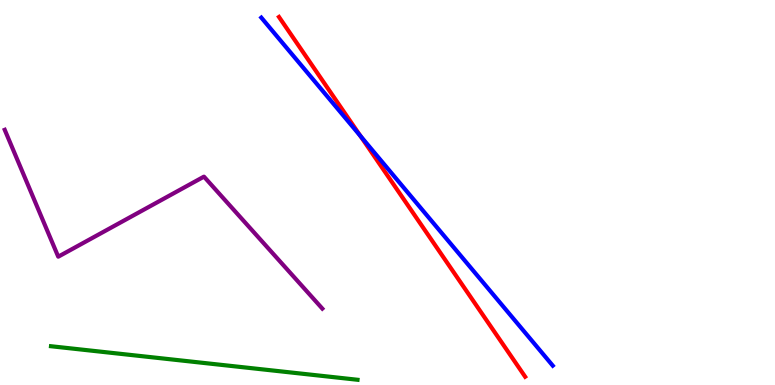[{'lines': ['blue', 'red'], 'intersections': [{'x': 4.65, 'y': 6.47}]}, {'lines': ['green', 'red'], 'intersections': []}, {'lines': ['purple', 'red'], 'intersections': []}, {'lines': ['blue', 'green'], 'intersections': []}, {'lines': ['blue', 'purple'], 'intersections': []}, {'lines': ['green', 'purple'], 'intersections': []}]